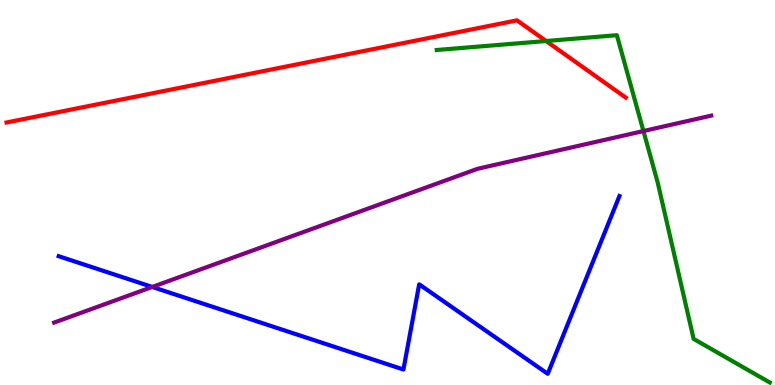[{'lines': ['blue', 'red'], 'intersections': []}, {'lines': ['green', 'red'], 'intersections': [{'x': 7.05, 'y': 8.93}]}, {'lines': ['purple', 'red'], 'intersections': []}, {'lines': ['blue', 'green'], 'intersections': []}, {'lines': ['blue', 'purple'], 'intersections': [{'x': 1.96, 'y': 2.55}]}, {'lines': ['green', 'purple'], 'intersections': [{'x': 8.3, 'y': 6.6}]}]